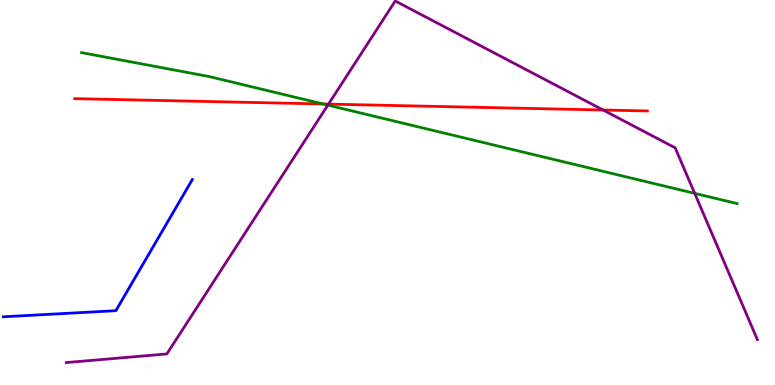[{'lines': ['blue', 'red'], 'intersections': []}, {'lines': ['green', 'red'], 'intersections': [{'x': 4.17, 'y': 7.3}]}, {'lines': ['purple', 'red'], 'intersections': [{'x': 4.24, 'y': 7.3}, {'x': 7.78, 'y': 7.14}]}, {'lines': ['blue', 'green'], 'intersections': []}, {'lines': ['blue', 'purple'], 'intersections': []}, {'lines': ['green', 'purple'], 'intersections': [{'x': 4.23, 'y': 7.27}, {'x': 8.96, 'y': 4.98}]}]